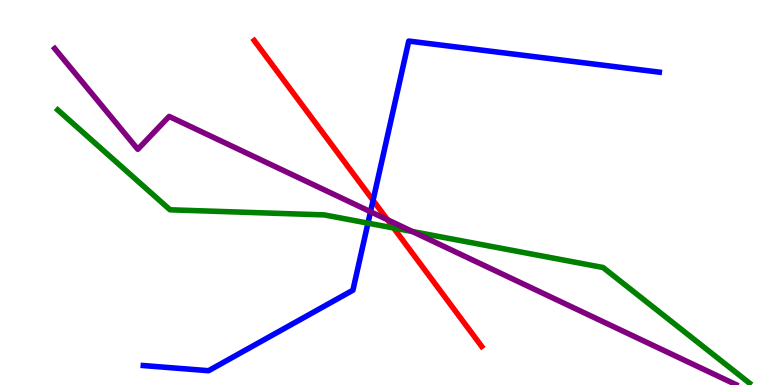[{'lines': ['blue', 'red'], 'intersections': [{'x': 4.81, 'y': 4.8}]}, {'lines': ['green', 'red'], 'intersections': [{'x': 5.08, 'y': 4.08}]}, {'lines': ['purple', 'red'], 'intersections': [{'x': 5.0, 'y': 4.29}]}, {'lines': ['blue', 'green'], 'intersections': [{'x': 4.75, 'y': 4.2}]}, {'lines': ['blue', 'purple'], 'intersections': [{'x': 4.78, 'y': 4.5}]}, {'lines': ['green', 'purple'], 'intersections': [{'x': 5.32, 'y': 3.99}]}]